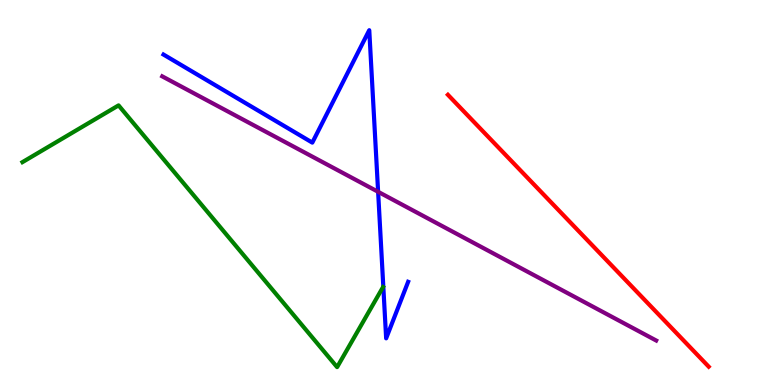[{'lines': ['blue', 'red'], 'intersections': []}, {'lines': ['green', 'red'], 'intersections': []}, {'lines': ['purple', 'red'], 'intersections': []}, {'lines': ['blue', 'green'], 'intersections': []}, {'lines': ['blue', 'purple'], 'intersections': [{'x': 4.88, 'y': 5.02}]}, {'lines': ['green', 'purple'], 'intersections': []}]